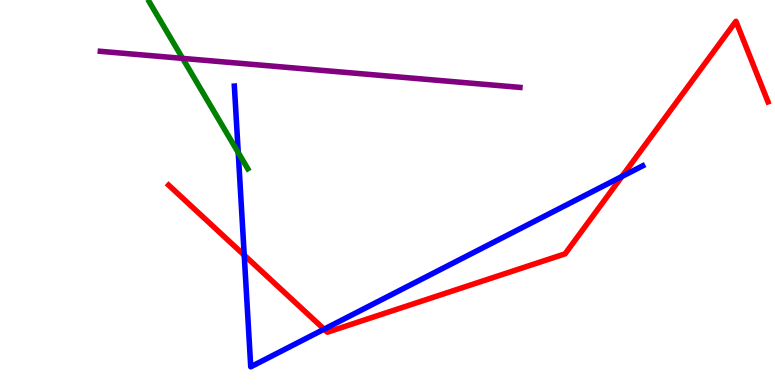[{'lines': ['blue', 'red'], 'intersections': [{'x': 3.15, 'y': 3.37}, {'x': 4.18, 'y': 1.45}, {'x': 8.02, 'y': 5.42}]}, {'lines': ['green', 'red'], 'intersections': []}, {'lines': ['purple', 'red'], 'intersections': []}, {'lines': ['blue', 'green'], 'intersections': [{'x': 3.07, 'y': 6.04}]}, {'lines': ['blue', 'purple'], 'intersections': []}, {'lines': ['green', 'purple'], 'intersections': [{'x': 2.36, 'y': 8.48}]}]